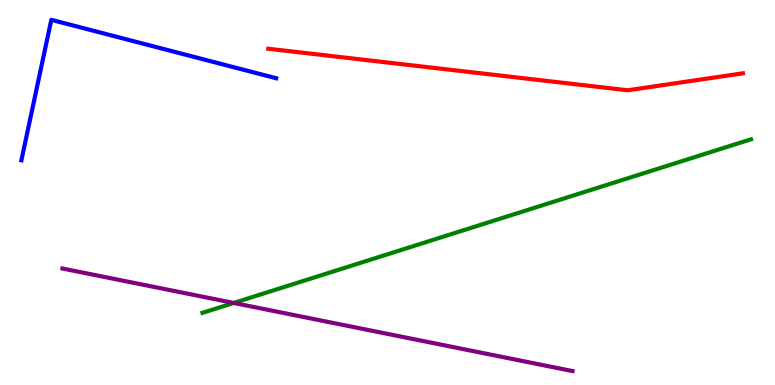[{'lines': ['blue', 'red'], 'intersections': []}, {'lines': ['green', 'red'], 'intersections': []}, {'lines': ['purple', 'red'], 'intersections': []}, {'lines': ['blue', 'green'], 'intersections': []}, {'lines': ['blue', 'purple'], 'intersections': []}, {'lines': ['green', 'purple'], 'intersections': [{'x': 3.02, 'y': 2.13}]}]